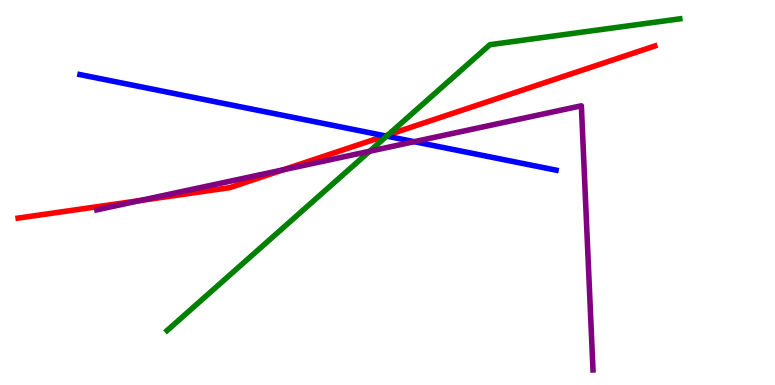[{'lines': ['blue', 'red'], 'intersections': [{'x': 4.97, 'y': 6.47}]}, {'lines': ['green', 'red'], 'intersections': [{'x': 5.01, 'y': 6.5}]}, {'lines': ['purple', 'red'], 'intersections': [{'x': 1.81, 'y': 4.79}, {'x': 3.66, 'y': 5.59}]}, {'lines': ['blue', 'green'], 'intersections': [{'x': 4.99, 'y': 6.46}]}, {'lines': ['blue', 'purple'], 'intersections': [{'x': 5.34, 'y': 6.32}]}, {'lines': ['green', 'purple'], 'intersections': [{'x': 4.77, 'y': 6.07}]}]